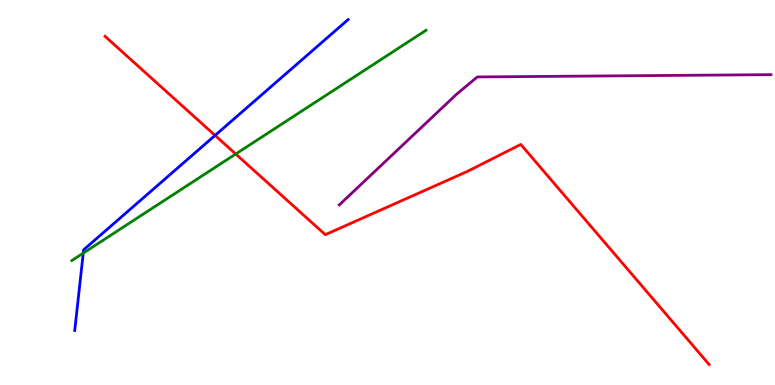[{'lines': ['blue', 'red'], 'intersections': [{'x': 2.78, 'y': 6.48}]}, {'lines': ['green', 'red'], 'intersections': [{'x': 3.04, 'y': 6.0}]}, {'lines': ['purple', 'red'], 'intersections': []}, {'lines': ['blue', 'green'], 'intersections': [{'x': 1.07, 'y': 3.43}]}, {'lines': ['blue', 'purple'], 'intersections': []}, {'lines': ['green', 'purple'], 'intersections': []}]